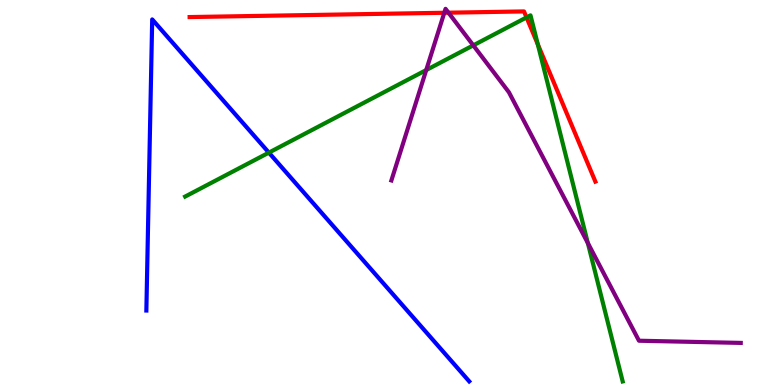[{'lines': ['blue', 'red'], 'intersections': []}, {'lines': ['green', 'red'], 'intersections': [{'x': 6.79, 'y': 9.55}, {'x': 6.94, 'y': 8.85}]}, {'lines': ['purple', 'red'], 'intersections': [{'x': 5.73, 'y': 9.67}, {'x': 5.79, 'y': 9.67}]}, {'lines': ['blue', 'green'], 'intersections': [{'x': 3.47, 'y': 6.04}]}, {'lines': ['blue', 'purple'], 'intersections': []}, {'lines': ['green', 'purple'], 'intersections': [{'x': 5.5, 'y': 8.18}, {'x': 6.11, 'y': 8.82}, {'x': 7.58, 'y': 3.69}]}]